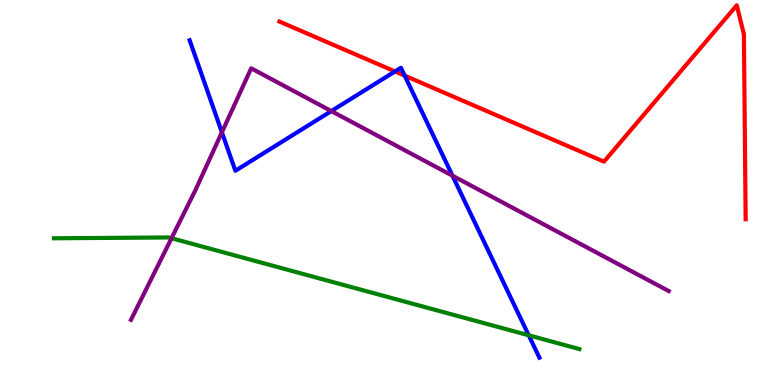[{'lines': ['blue', 'red'], 'intersections': [{'x': 5.1, 'y': 8.14}, {'x': 5.22, 'y': 8.04}]}, {'lines': ['green', 'red'], 'intersections': []}, {'lines': ['purple', 'red'], 'intersections': []}, {'lines': ['blue', 'green'], 'intersections': [{'x': 6.82, 'y': 1.29}]}, {'lines': ['blue', 'purple'], 'intersections': [{'x': 2.86, 'y': 6.56}, {'x': 4.28, 'y': 7.11}, {'x': 5.84, 'y': 5.44}]}, {'lines': ['green', 'purple'], 'intersections': [{'x': 2.21, 'y': 3.81}]}]